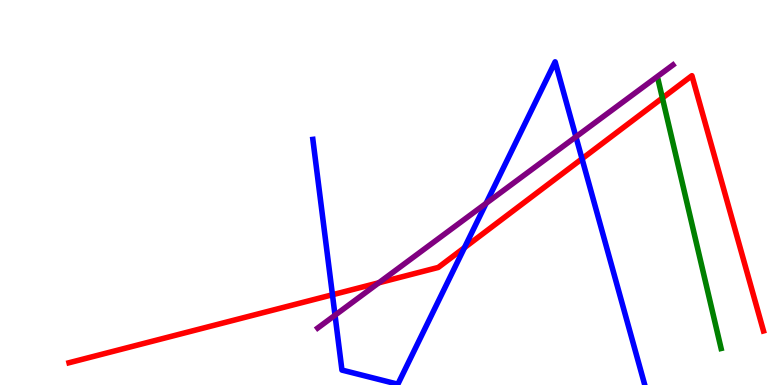[{'lines': ['blue', 'red'], 'intersections': [{'x': 4.29, 'y': 2.34}, {'x': 5.99, 'y': 3.57}, {'x': 7.51, 'y': 5.88}]}, {'lines': ['green', 'red'], 'intersections': [{'x': 8.55, 'y': 7.45}]}, {'lines': ['purple', 'red'], 'intersections': [{'x': 4.89, 'y': 2.65}]}, {'lines': ['blue', 'green'], 'intersections': []}, {'lines': ['blue', 'purple'], 'intersections': [{'x': 4.32, 'y': 1.81}, {'x': 6.27, 'y': 4.72}, {'x': 7.43, 'y': 6.45}]}, {'lines': ['green', 'purple'], 'intersections': []}]